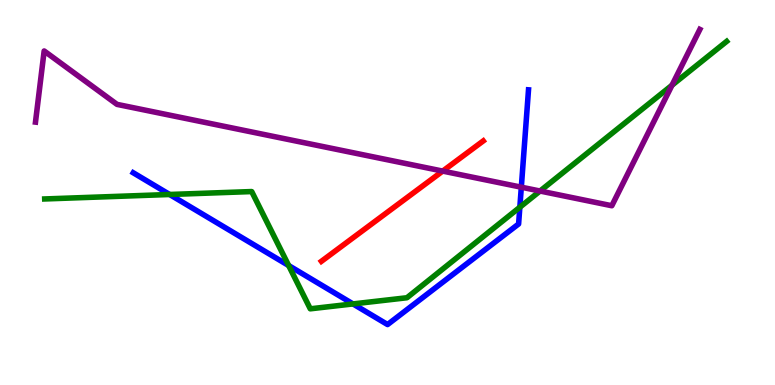[{'lines': ['blue', 'red'], 'intersections': []}, {'lines': ['green', 'red'], 'intersections': []}, {'lines': ['purple', 'red'], 'intersections': [{'x': 5.71, 'y': 5.56}]}, {'lines': ['blue', 'green'], 'intersections': [{'x': 2.19, 'y': 4.95}, {'x': 3.72, 'y': 3.1}, {'x': 4.55, 'y': 2.11}, {'x': 6.71, 'y': 4.62}]}, {'lines': ['blue', 'purple'], 'intersections': [{'x': 6.73, 'y': 5.14}]}, {'lines': ['green', 'purple'], 'intersections': [{'x': 6.97, 'y': 5.04}, {'x': 8.67, 'y': 7.79}]}]